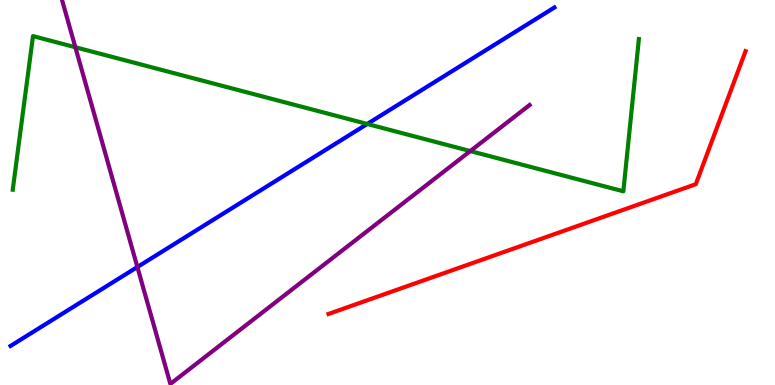[{'lines': ['blue', 'red'], 'intersections': []}, {'lines': ['green', 'red'], 'intersections': []}, {'lines': ['purple', 'red'], 'intersections': []}, {'lines': ['blue', 'green'], 'intersections': [{'x': 4.74, 'y': 6.78}]}, {'lines': ['blue', 'purple'], 'intersections': [{'x': 1.77, 'y': 3.06}]}, {'lines': ['green', 'purple'], 'intersections': [{'x': 0.972, 'y': 8.77}, {'x': 6.07, 'y': 6.08}]}]